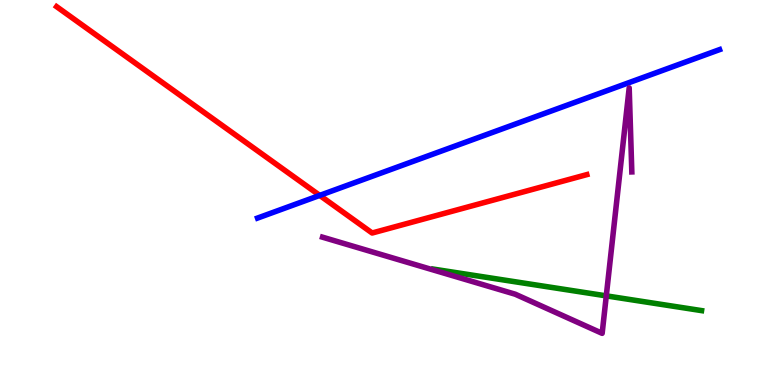[{'lines': ['blue', 'red'], 'intersections': [{'x': 4.13, 'y': 4.92}]}, {'lines': ['green', 'red'], 'intersections': []}, {'lines': ['purple', 'red'], 'intersections': []}, {'lines': ['blue', 'green'], 'intersections': []}, {'lines': ['blue', 'purple'], 'intersections': []}, {'lines': ['green', 'purple'], 'intersections': [{'x': 7.82, 'y': 2.32}]}]